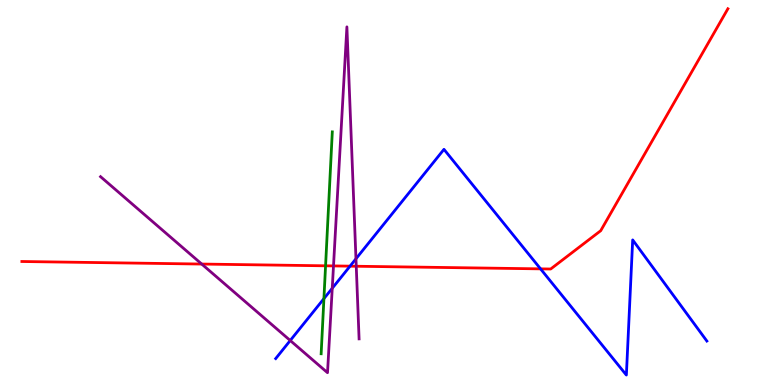[{'lines': ['blue', 'red'], 'intersections': [{'x': 4.52, 'y': 3.09}, {'x': 6.97, 'y': 3.02}]}, {'lines': ['green', 'red'], 'intersections': [{'x': 4.2, 'y': 3.1}]}, {'lines': ['purple', 'red'], 'intersections': [{'x': 2.6, 'y': 3.14}, {'x': 4.3, 'y': 3.09}, {'x': 4.6, 'y': 3.08}]}, {'lines': ['blue', 'green'], 'intersections': [{'x': 4.18, 'y': 2.24}]}, {'lines': ['blue', 'purple'], 'intersections': [{'x': 3.75, 'y': 1.16}, {'x': 4.29, 'y': 2.51}, {'x': 4.59, 'y': 3.28}]}, {'lines': ['green', 'purple'], 'intersections': []}]